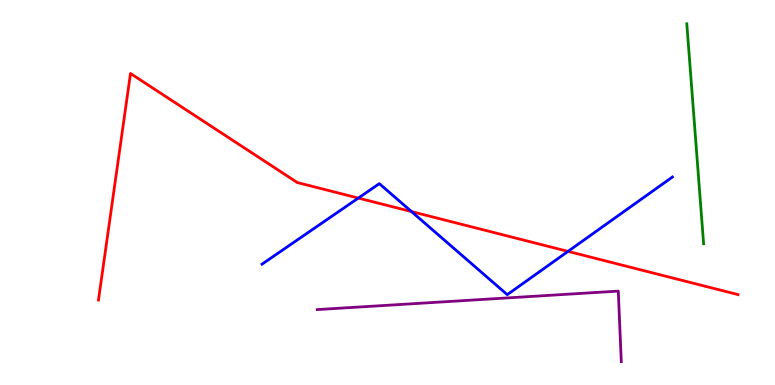[{'lines': ['blue', 'red'], 'intersections': [{'x': 4.62, 'y': 4.86}, {'x': 5.31, 'y': 4.5}, {'x': 7.33, 'y': 3.47}]}, {'lines': ['green', 'red'], 'intersections': []}, {'lines': ['purple', 'red'], 'intersections': []}, {'lines': ['blue', 'green'], 'intersections': []}, {'lines': ['blue', 'purple'], 'intersections': []}, {'lines': ['green', 'purple'], 'intersections': []}]